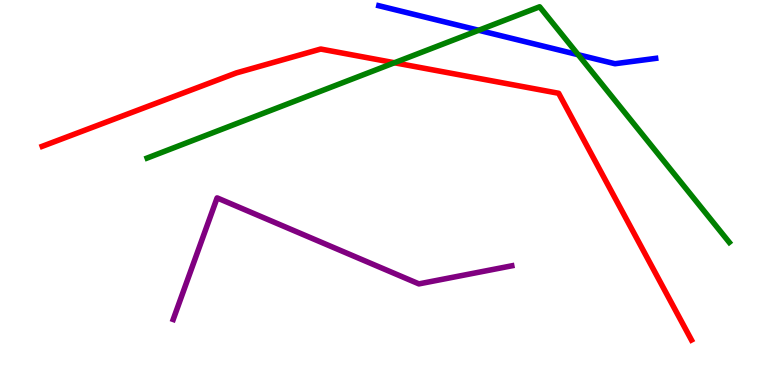[{'lines': ['blue', 'red'], 'intersections': []}, {'lines': ['green', 'red'], 'intersections': [{'x': 5.09, 'y': 8.37}]}, {'lines': ['purple', 'red'], 'intersections': []}, {'lines': ['blue', 'green'], 'intersections': [{'x': 6.18, 'y': 9.21}, {'x': 7.46, 'y': 8.58}]}, {'lines': ['blue', 'purple'], 'intersections': []}, {'lines': ['green', 'purple'], 'intersections': []}]